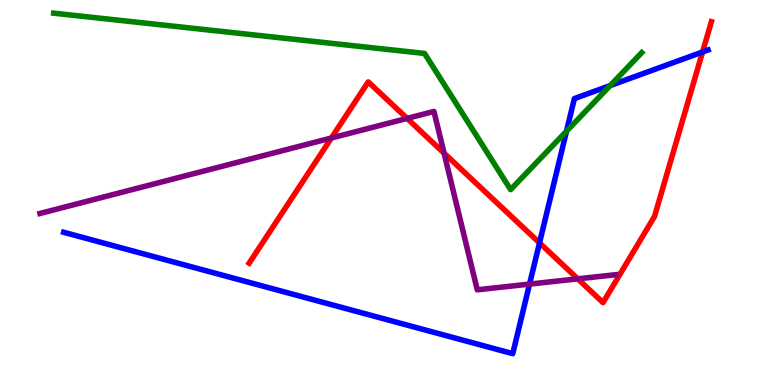[{'lines': ['blue', 'red'], 'intersections': [{'x': 6.96, 'y': 3.69}, {'x': 9.07, 'y': 8.65}]}, {'lines': ['green', 'red'], 'intersections': []}, {'lines': ['purple', 'red'], 'intersections': [{'x': 4.28, 'y': 6.42}, {'x': 5.25, 'y': 6.92}, {'x': 5.73, 'y': 6.02}, {'x': 7.46, 'y': 2.76}]}, {'lines': ['blue', 'green'], 'intersections': [{'x': 7.31, 'y': 6.59}, {'x': 7.87, 'y': 7.78}]}, {'lines': ['blue', 'purple'], 'intersections': [{'x': 6.83, 'y': 2.62}]}, {'lines': ['green', 'purple'], 'intersections': []}]